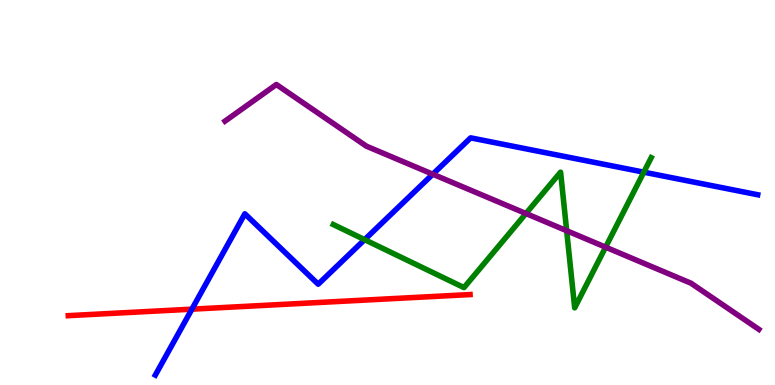[{'lines': ['blue', 'red'], 'intersections': [{'x': 2.48, 'y': 1.97}]}, {'lines': ['green', 'red'], 'intersections': []}, {'lines': ['purple', 'red'], 'intersections': []}, {'lines': ['blue', 'green'], 'intersections': [{'x': 4.7, 'y': 3.78}, {'x': 8.31, 'y': 5.53}]}, {'lines': ['blue', 'purple'], 'intersections': [{'x': 5.58, 'y': 5.48}]}, {'lines': ['green', 'purple'], 'intersections': [{'x': 6.79, 'y': 4.45}, {'x': 7.31, 'y': 4.01}, {'x': 7.81, 'y': 3.58}]}]